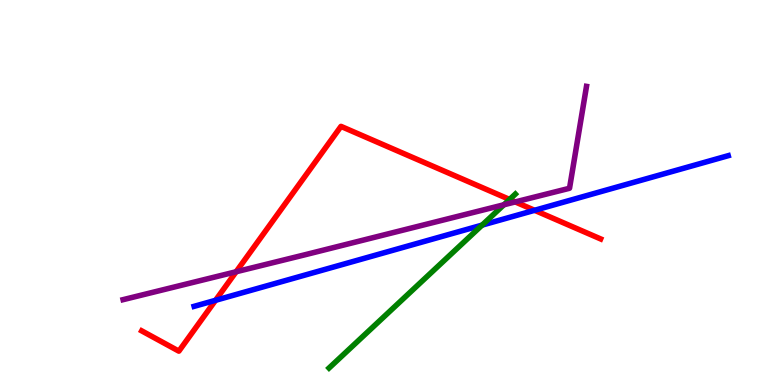[{'lines': ['blue', 'red'], 'intersections': [{'x': 2.78, 'y': 2.2}, {'x': 6.9, 'y': 4.54}]}, {'lines': ['green', 'red'], 'intersections': [{'x': 6.58, 'y': 4.82}]}, {'lines': ['purple', 'red'], 'intersections': [{'x': 3.05, 'y': 2.94}, {'x': 6.65, 'y': 4.76}]}, {'lines': ['blue', 'green'], 'intersections': [{'x': 6.22, 'y': 4.15}]}, {'lines': ['blue', 'purple'], 'intersections': []}, {'lines': ['green', 'purple'], 'intersections': [{'x': 6.5, 'y': 4.68}]}]